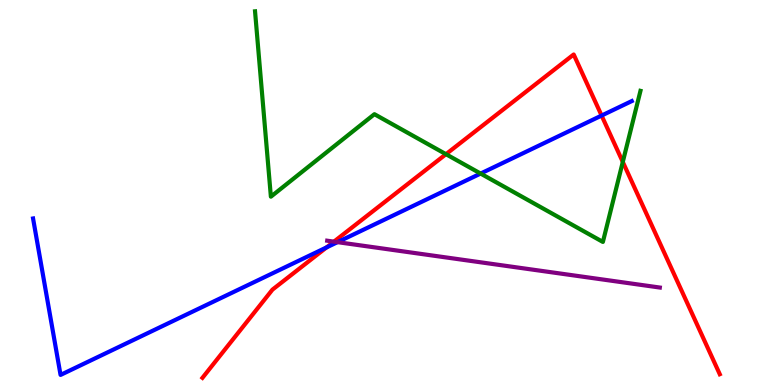[{'lines': ['blue', 'red'], 'intersections': [{'x': 4.21, 'y': 3.57}, {'x': 7.76, 'y': 7.0}]}, {'lines': ['green', 'red'], 'intersections': [{'x': 5.75, 'y': 6.0}, {'x': 8.04, 'y': 5.79}]}, {'lines': ['purple', 'red'], 'intersections': [{'x': 4.31, 'y': 3.72}]}, {'lines': ['blue', 'green'], 'intersections': [{'x': 6.2, 'y': 5.49}]}, {'lines': ['blue', 'purple'], 'intersections': [{'x': 4.36, 'y': 3.71}]}, {'lines': ['green', 'purple'], 'intersections': []}]